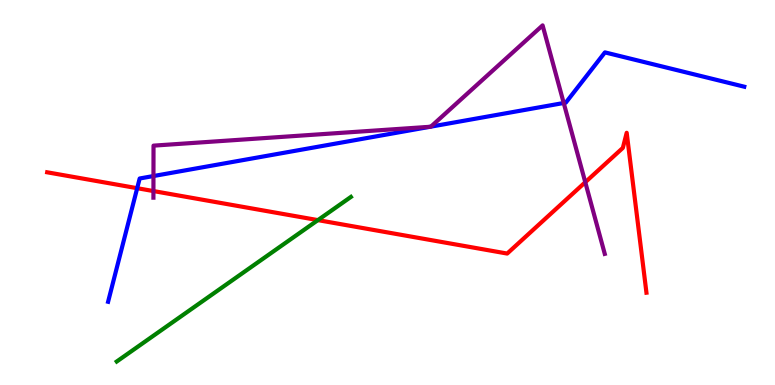[{'lines': ['blue', 'red'], 'intersections': [{'x': 1.77, 'y': 5.11}]}, {'lines': ['green', 'red'], 'intersections': [{'x': 4.1, 'y': 4.28}]}, {'lines': ['purple', 'red'], 'intersections': [{'x': 1.98, 'y': 5.04}, {'x': 7.55, 'y': 5.27}]}, {'lines': ['blue', 'green'], 'intersections': []}, {'lines': ['blue', 'purple'], 'intersections': [{'x': 1.98, 'y': 5.43}, {'x': 5.55, 'y': 6.71}, {'x': 5.56, 'y': 6.71}, {'x': 7.27, 'y': 7.32}]}, {'lines': ['green', 'purple'], 'intersections': []}]